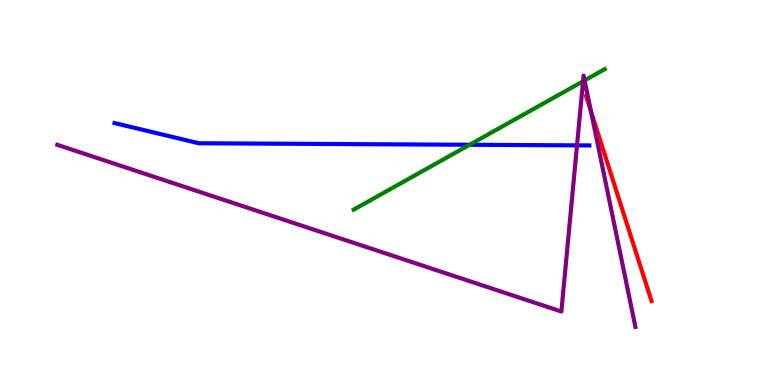[{'lines': ['blue', 'red'], 'intersections': []}, {'lines': ['green', 'red'], 'intersections': []}, {'lines': ['purple', 'red'], 'intersections': [{'x': 7.63, 'y': 7.11}]}, {'lines': ['blue', 'green'], 'intersections': [{'x': 6.06, 'y': 6.24}]}, {'lines': ['blue', 'purple'], 'intersections': [{'x': 7.45, 'y': 6.22}]}, {'lines': ['green', 'purple'], 'intersections': [{'x': 7.52, 'y': 7.89}, {'x': 7.54, 'y': 7.91}]}]